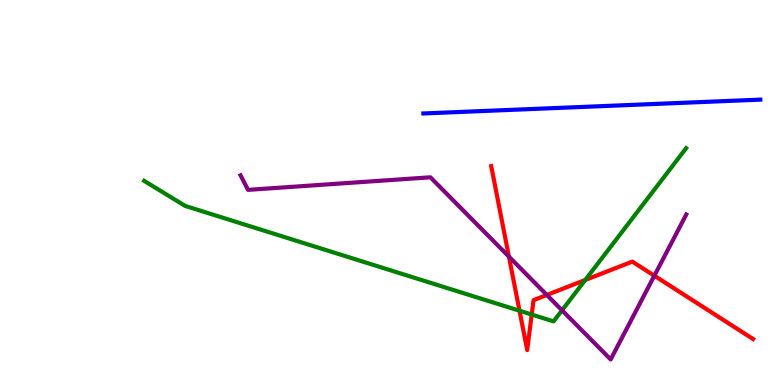[{'lines': ['blue', 'red'], 'intersections': []}, {'lines': ['green', 'red'], 'intersections': [{'x': 6.7, 'y': 1.93}, {'x': 6.86, 'y': 1.83}, {'x': 7.55, 'y': 2.73}]}, {'lines': ['purple', 'red'], 'intersections': [{'x': 6.57, 'y': 3.33}, {'x': 7.06, 'y': 2.34}, {'x': 8.44, 'y': 2.84}]}, {'lines': ['blue', 'green'], 'intersections': []}, {'lines': ['blue', 'purple'], 'intersections': []}, {'lines': ['green', 'purple'], 'intersections': [{'x': 7.25, 'y': 1.94}]}]